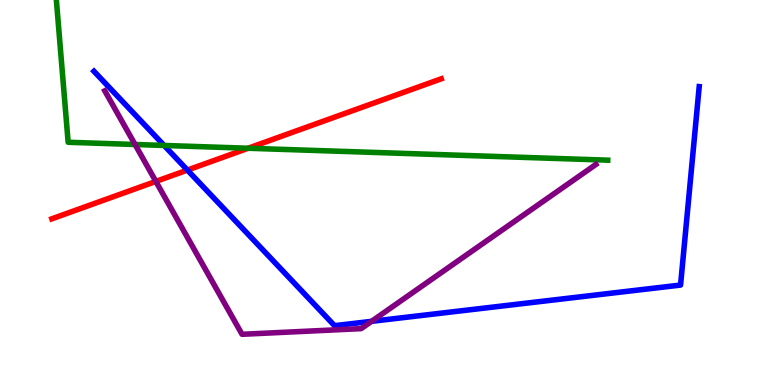[{'lines': ['blue', 'red'], 'intersections': [{'x': 2.42, 'y': 5.58}]}, {'lines': ['green', 'red'], 'intersections': [{'x': 3.2, 'y': 6.15}]}, {'lines': ['purple', 'red'], 'intersections': [{'x': 2.01, 'y': 5.29}]}, {'lines': ['blue', 'green'], 'intersections': [{'x': 2.12, 'y': 6.22}]}, {'lines': ['blue', 'purple'], 'intersections': [{'x': 4.79, 'y': 1.65}]}, {'lines': ['green', 'purple'], 'intersections': [{'x': 1.74, 'y': 6.25}]}]